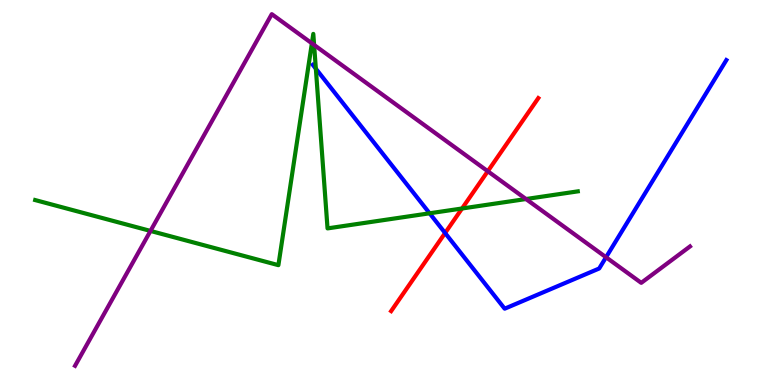[{'lines': ['blue', 'red'], 'intersections': [{'x': 5.74, 'y': 3.95}]}, {'lines': ['green', 'red'], 'intersections': [{'x': 5.96, 'y': 4.58}]}, {'lines': ['purple', 'red'], 'intersections': [{'x': 6.29, 'y': 5.55}]}, {'lines': ['blue', 'green'], 'intersections': [{'x': 4.08, 'y': 8.22}, {'x': 5.54, 'y': 4.46}]}, {'lines': ['blue', 'purple'], 'intersections': [{'x': 7.82, 'y': 3.32}]}, {'lines': ['green', 'purple'], 'intersections': [{'x': 1.94, 'y': 4.0}, {'x': 4.02, 'y': 8.87}, {'x': 4.05, 'y': 8.83}, {'x': 6.79, 'y': 4.83}]}]